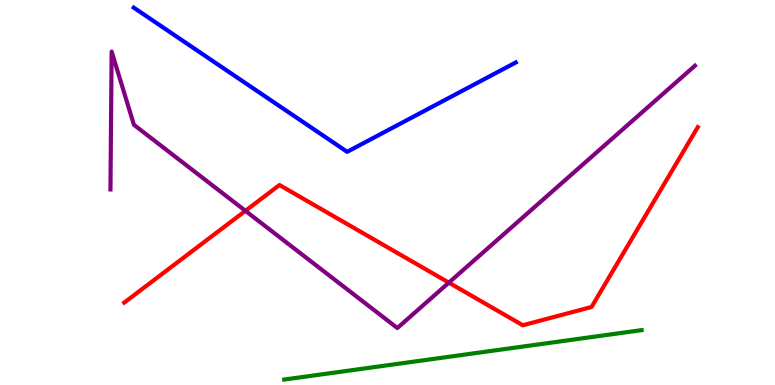[{'lines': ['blue', 'red'], 'intersections': []}, {'lines': ['green', 'red'], 'intersections': []}, {'lines': ['purple', 'red'], 'intersections': [{'x': 3.17, 'y': 4.52}, {'x': 5.79, 'y': 2.66}]}, {'lines': ['blue', 'green'], 'intersections': []}, {'lines': ['blue', 'purple'], 'intersections': []}, {'lines': ['green', 'purple'], 'intersections': []}]